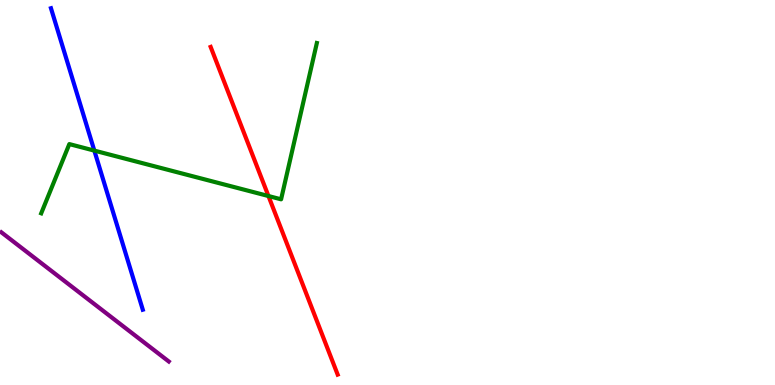[{'lines': ['blue', 'red'], 'intersections': []}, {'lines': ['green', 'red'], 'intersections': [{'x': 3.46, 'y': 4.91}]}, {'lines': ['purple', 'red'], 'intersections': []}, {'lines': ['blue', 'green'], 'intersections': [{'x': 1.22, 'y': 6.09}]}, {'lines': ['blue', 'purple'], 'intersections': []}, {'lines': ['green', 'purple'], 'intersections': []}]